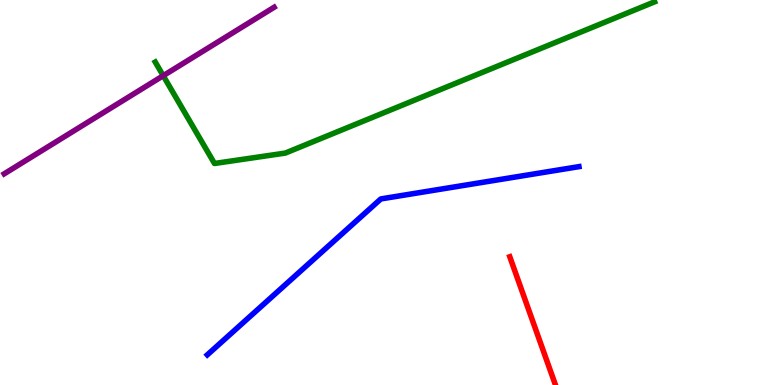[{'lines': ['blue', 'red'], 'intersections': []}, {'lines': ['green', 'red'], 'intersections': []}, {'lines': ['purple', 'red'], 'intersections': []}, {'lines': ['blue', 'green'], 'intersections': []}, {'lines': ['blue', 'purple'], 'intersections': []}, {'lines': ['green', 'purple'], 'intersections': [{'x': 2.11, 'y': 8.03}]}]